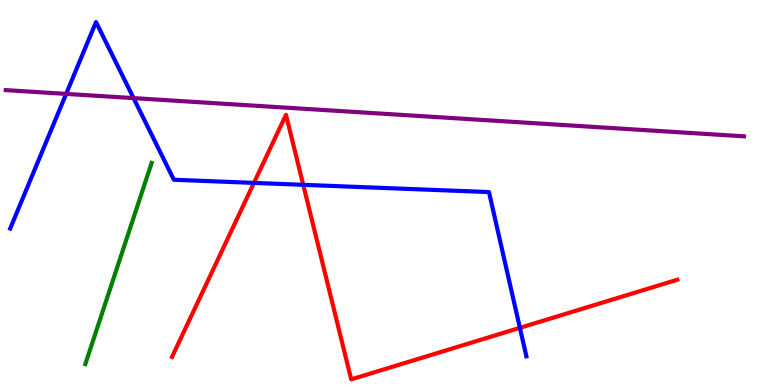[{'lines': ['blue', 'red'], 'intersections': [{'x': 3.28, 'y': 5.25}, {'x': 3.91, 'y': 5.2}, {'x': 6.71, 'y': 1.48}]}, {'lines': ['green', 'red'], 'intersections': []}, {'lines': ['purple', 'red'], 'intersections': []}, {'lines': ['blue', 'green'], 'intersections': []}, {'lines': ['blue', 'purple'], 'intersections': [{'x': 0.854, 'y': 7.56}, {'x': 1.72, 'y': 7.45}]}, {'lines': ['green', 'purple'], 'intersections': []}]